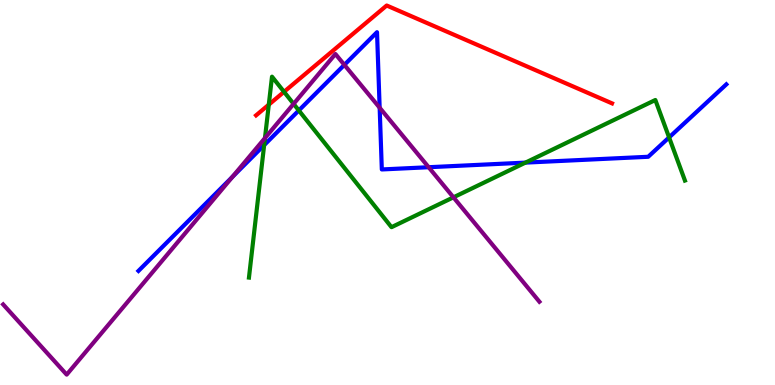[{'lines': ['blue', 'red'], 'intersections': []}, {'lines': ['green', 'red'], 'intersections': [{'x': 3.47, 'y': 7.28}, {'x': 3.67, 'y': 7.61}]}, {'lines': ['purple', 'red'], 'intersections': []}, {'lines': ['blue', 'green'], 'intersections': [{'x': 3.41, 'y': 6.23}, {'x': 3.86, 'y': 7.13}, {'x': 6.78, 'y': 5.78}, {'x': 8.63, 'y': 6.43}]}, {'lines': ['blue', 'purple'], 'intersections': [{'x': 3.0, 'y': 5.4}, {'x': 4.44, 'y': 8.32}, {'x': 4.9, 'y': 7.2}, {'x': 5.53, 'y': 5.66}]}, {'lines': ['green', 'purple'], 'intersections': [{'x': 3.42, 'y': 6.41}, {'x': 3.79, 'y': 7.3}, {'x': 5.85, 'y': 4.87}]}]